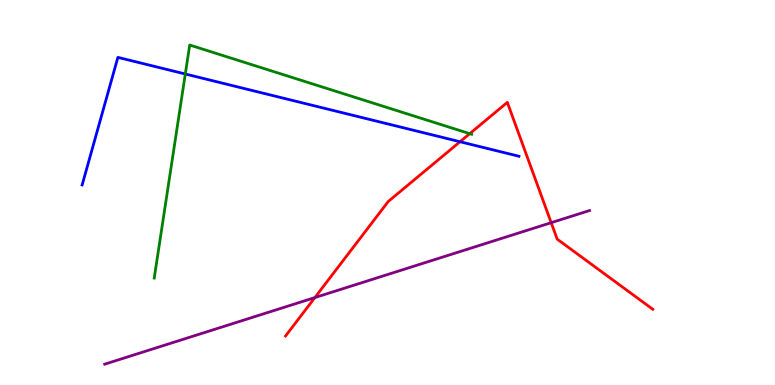[{'lines': ['blue', 'red'], 'intersections': [{'x': 5.94, 'y': 6.32}]}, {'lines': ['green', 'red'], 'intersections': [{'x': 6.06, 'y': 6.53}]}, {'lines': ['purple', 'red'], 'intersections': [{'x': 4.06, 'y': 2.27}, {'x': 7.11, 'y': 4.22}]}, {'lines': ['blue', 'green'], 'intersections': [{'x': 2.39, 'y': 8.08}]}, {'lines': ['blue', 'purple'], 'intersections': []}, {'lines': ['green', 'purple'], 'intersections': []}]